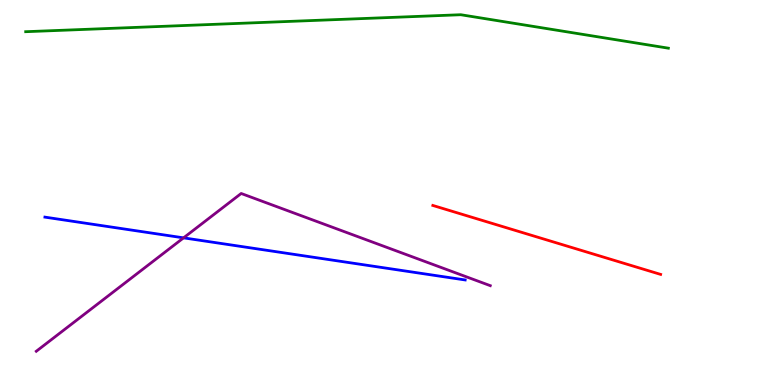[{'lines': ['blue', 'red'], 'intersections': []}, {'lines': ['green', 'red'], 'intersections': []}, {'lines': ['purple', 'red'], 'intersections': []}, {'lines': ['blue', 'green'], 'intersections': []}, {'lines': ['blue', 'purple'], 'intersections': [{'x': 2.37, 'y': 3.82}]}, {'lines': ['green', 'purple'], 'intersections': []}]